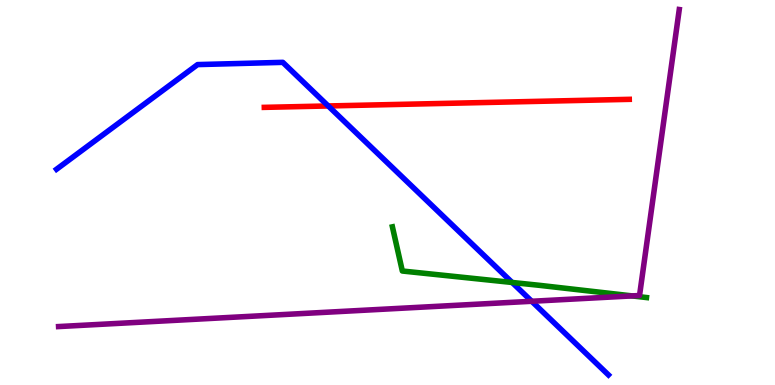[{'lines': ['blue', 'red'], 'intersections': [{'x': 4.24, 'y': 7.25}]}, {'lines': ['green', 'red'], 'intersections': []}, {'lines': ['purple', 'red'], 'intersections': []}, {'lines': ['blue', 'green'], 'intersections': [{'x': 6.61, 'y': 2.66}]}, {'lines': ['blue', 'purple'], 'intersections': [{'x': 6.86, 'y': 2.17}]}, {'lines': ['green', 'purple'], 'intersections': [{'x': 8.16, 'y': 2.31}]}]